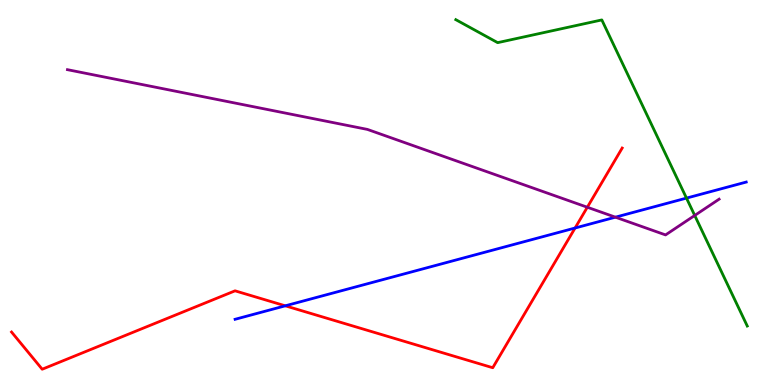[{'lines': ['blue', 'red'], 'intersections': [{'x': 3.68, 'y': 2.06}, {'x': 7.42, 'y': 4.08}]}, {'lines': ['green', 'red'], 'intersections': []}, {'lines': ['purple', 'red'], 'intersections': [{'x': 7.58, 'y': 4.62}]}, {'lines': ['blue', 'green'], 'intersections': [{'x': 8.86, 'y': 4.85}]}, {'lines': ['blue', 'purple'], 'intersections': [{'x': 7.94, 'y': 4.36}]}, {'lines': ['green', 'purple'], 'intersections': [{'x': 8.96, 'y': 4.4}]}]